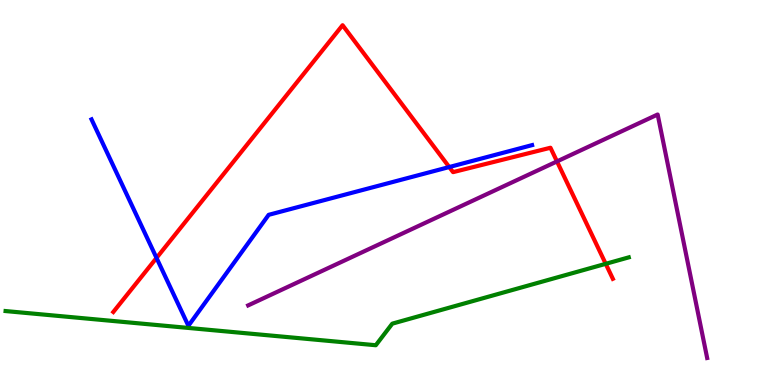[{'lines': ['blue', 'red'], 'intersections': [{'x': 2.02, 'y': 3.3}, {'x': 5.8, 'y': 5.66}]}, {'lines': ['green', 'red'], 'intersections': [{'x': 7.82, 'y': 3.15}]}, {'lines': ['purple', 'red'], 'intersections': [{'x': 7.19, 'y': 5.81}]}, {'lines': ['blue', 'green'], 'intersections': []}, {'lines': ['blue', 'purple'], 'intersections': []}, {'lines': ['green', 'purple'], 'intersections': []}]